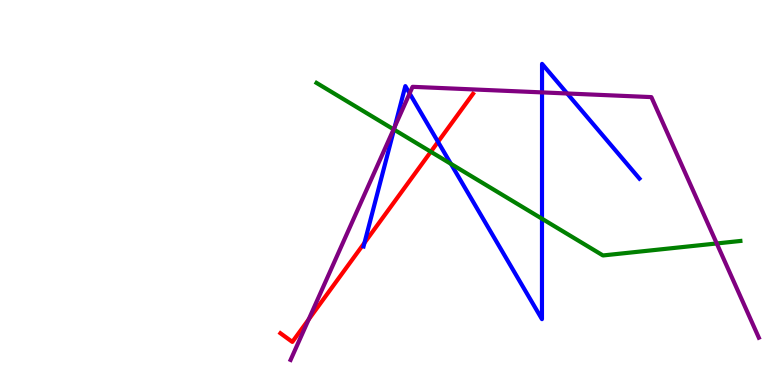[{'lines': ['blue', 'red'], 'intersections': [{'x': 4.7, 'y': 3.69}, {'x': 5.65, 'y': 6.32}]}, {'lines': ['green', 'red'], 'intersections': [{'x': 5.56, 'y': 6.06}]}, {'lines': ['purple', 'red'], 'intersections': [{'x': 3.98, 'y': 1.7}]}, {'lines': ['blue', 'green'], 'intersections': [{'x': 5.08, 'y': 6.63}, {'x': 5.82, 'y': 5.74}, {'x': 6.99, 'y': 4.32}]}, {'lines': ['blue', 'purple'], 'intersections': [{'x': 5.09, 'y': 6.71}, {'x': 5.29, 'y': 7.57}, {'x': 6.99, 'y': 7.6}, {'x': 7.32, 'y': 7.57}]}, {'lines': ['green', 'purple'], 'intersections': [{'x': 5.08, 'y': 6.64}, {'x': 9.25, 'y': 3.68}]}]